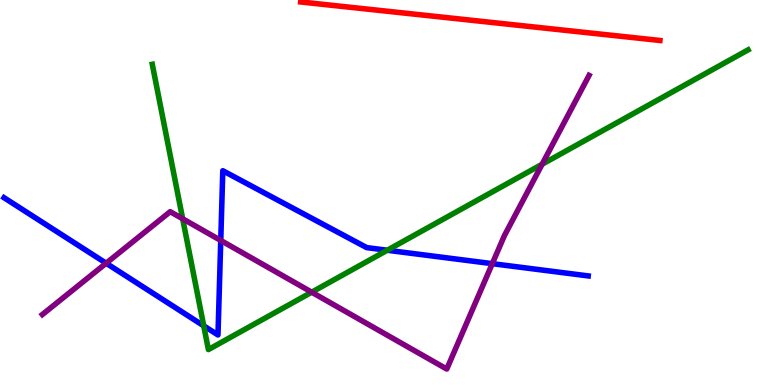[{'lines': ['blue', 'red'], 'intersections': []}, {'lines': ['green', 'red'], 'intersections': []}, {'lines': ['purple', 'red'], 'intersections': []}, {'lines': ['blue', 'green'], 'intersections': [{'x': 2.63, 'y': 1.54}, {'x': 5.0, 'y': 3.5}]}, {'lines': ['blue', 'purple'], 'intersections': [{'x': 1.37, 'y': 3.16}, {'x': 2.85, 'y': 3.75}, {'x': 6.35, 'y': 3.15}]}, {'lines': ['green', 'purple'], 'intersections': [{'x': 2.36, 'y': 4.32}, {'x': 4.02, 'y': 2.41}, {'x': 6.99, 'y': 5.73}]}]